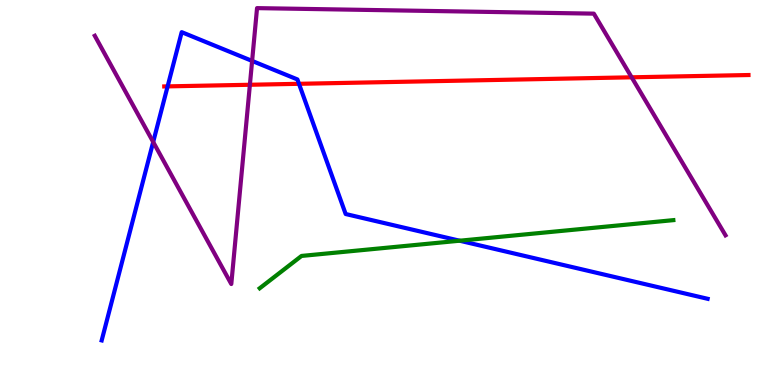[{'lines': ['blue', 'red'], 'intersections': [{'x': 2.16, 'y': 7.76}, {'x': 3.86, 'y': 7.82}]}, {'lines': ['green', 'red'], 'intersections': []}, {'lines': ['purple', 'red'], 'intersections': [{'x': 3.22, 'y': 7.8}, {'x': 8.15, 'y': 7.99}]}, {'lines': ['blue', 'green'], 'intersections': [{'x': 5.93, 'y': 3.75}]}, {'lines': ['blue', 'purple'], 'intersections': [{'x': 1.98, 'y': 6.31}, {'x': 3.25, 'y': 8.42}]}, {'lines': ['green', 'purple'], 'intersections': []}]